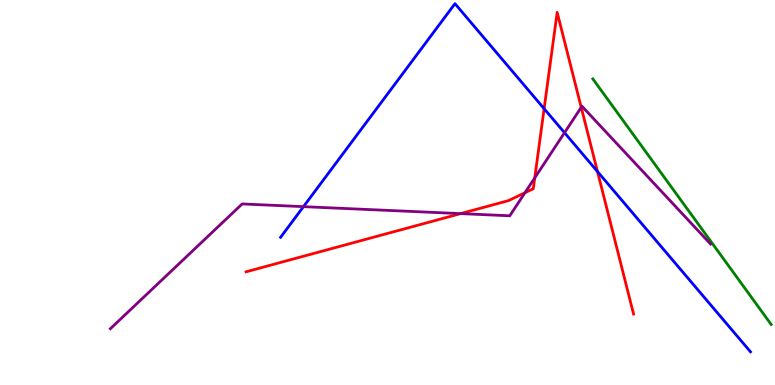[{'lines': ['blue', 'red'], 'intersections': [{'x': 7.02, 'y': 7.18}, {'x': 7.71, 'y': 5.54}]}, {'lines': ['green', 'red'], 'intersections': []}, {'lines': ['purple', 'red'], 'intersections': [{'x': 5.94, 'y': 4.45}, {'x': 6.77, 'y': 4.99}, {'x': 6.9, 'y': 5.38}, {'x': 7.5, 'y': 7.21}]}, {'lines': ['blue', 'green'], 'intersections': []}, {'lines': ['blue', 'purple'], 'intersections': [{'x': 3.92, 'y': 4.63}, {'x': 7.28, 'y': 6.55}]}, {'lines': ['green', 'purple'], 'intersections': []}]